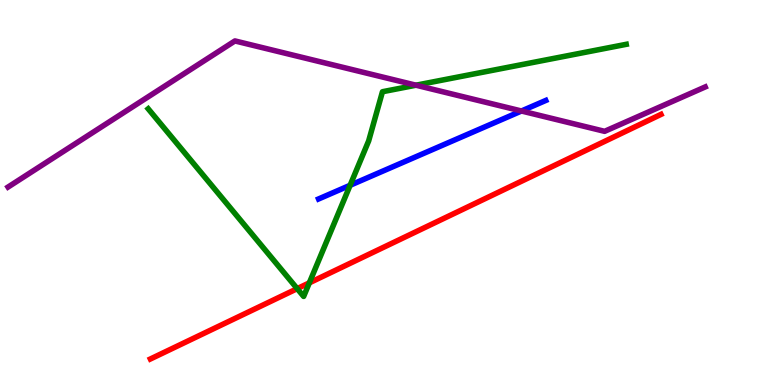[{'lines': ['blue', 'red'], 'intersections': []}, {'lines': ['green', 'red'], 'intersections': [{'x': 3.83, 'y': 2.5}, {'x': 3.99, 'y': 2.65}]}, {'lines': ['purple', 'red'], 'intersections': []}, {'lines': ['blue', 'green'], 'intersections': [{'x': 4.52, 'y': 5.19}]}, {'lines': ['blue', 'purple'], 'intersections': [{'x': 6.73, 'y': 7.12}]}, {'lines': ['green', 'purple'], 'intersections': [{'x': 5.37, 'y': 7.79}]}]